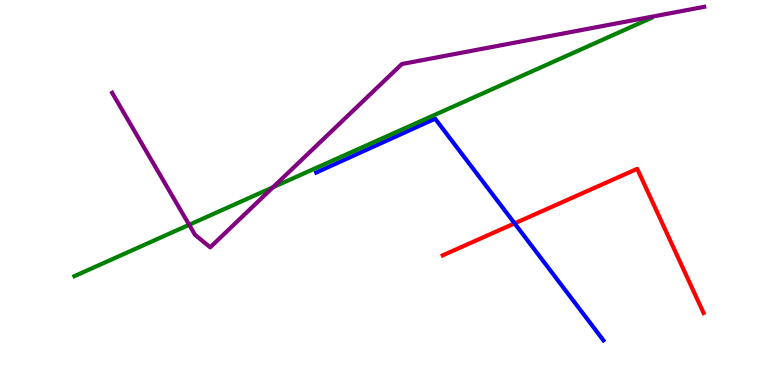[{'lines': ['blue', 'red'], 'intersections': [{'x': 6.64, 'y': 4.2}]}, {'lines': ['green', 'red'], 'intersections': []}, {'lines': ['purple', 'red'], 'intersections': []}, {'lines': ['blue', 'green'], 'intersections': []}, {'lines': ['blue', 'purple'], 'intersections': []}, {'lines': ['green', 'purple'], 'intersections': [{'x': 2.44, 'y': 4.16}, {'x': 3.52, 'y': 5.14}]}]